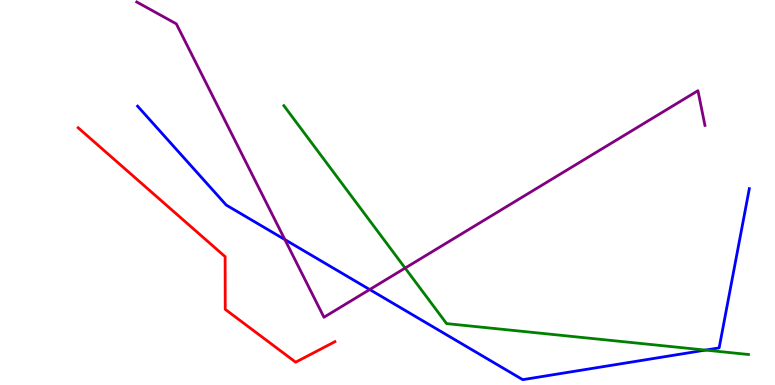[{'lines': ['blue', 'red'], 'intersections': []}, {'lines': ['green', 'red'], 'intersections': []}, {'lines': ['purple', 'red'], 'intersections': []}, {'lines': ['blue', 'green'], 'intersections': [{'x': 9.1, 'y': 0.907}]}, {'lines': ['blue', 'purple'], 'intersections': [{'x': 3.68, 'y': 3.78}, {'x': 4.77, 'y': 2.48}]}, {'lines': ['green', 'purple'], 'intersections': [{'x': 5.23, 'y': 3.04}]}]